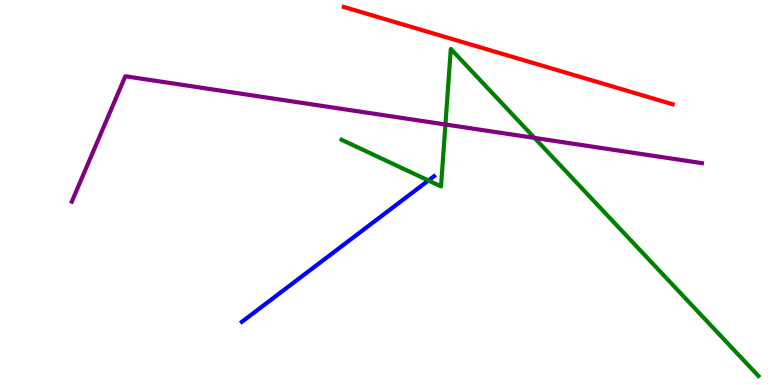[{'lines': ['blue', 'red'], 'intersections': []}, {'lines': ['green', 'red'], 'intersections': []}, {'lines': ['purple', 'red'], 'intersections': []}, {'lines': ['blue', 'green'], 'intersections': [{'x': 5.53, 'y': 5.31}]}, {'lines': ['blue', 'purple'], 'intersections': []}, {'lines': ['green', 'purple'], 'intersections': [{'x': 5.75, 'y': 6.77}, {'x': 6.9, 'y': 6.42}]}]